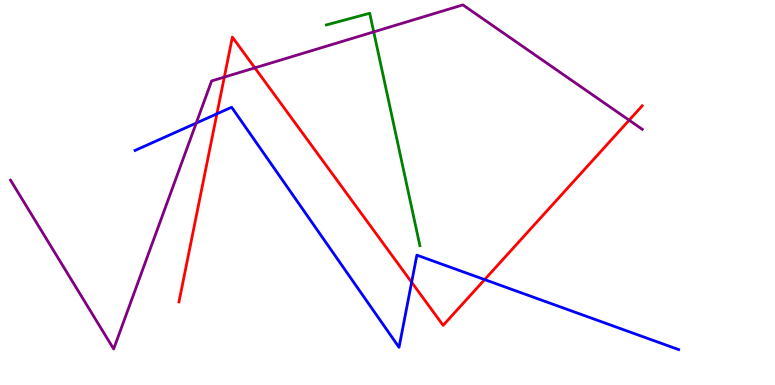[{'lines': ['blue', 'red'], 'intersections': [{'x': 2.8, 'y': 7.04}, {'x': 5.31, 'y': 2.67}, {'x': 6.25, 'y': 2.74}]}, {'lines': ['green', 'red'], 'intersections': []}, {'lines': ['purple', 'red'], 'intersections': [{'x': 2.89, 'y': 8.0}, {'x': 3.29, 'y': 8.24}, {'x': 8.12, 'y': 6.88}]}, {'lines': ['blue', 'green'], 'intersections': []}, {'lines': ['blue', 'purple'], 'intersections': [{'x': 2.53, 'y': 6.8}]}, {'lines': ['green', 'purple'], 'intersections': [{'x': 4.82, 'y': 9.17}]}]